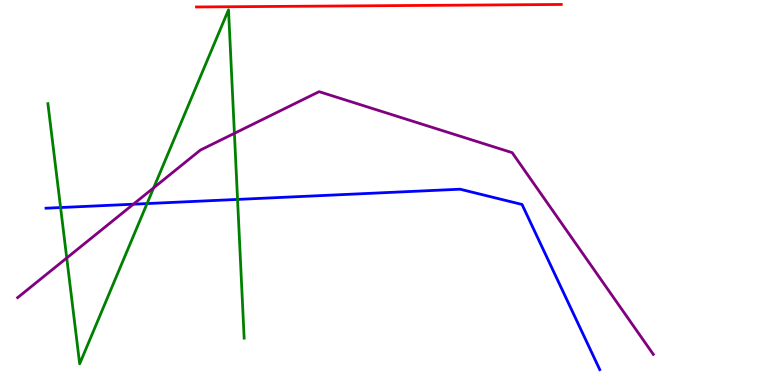[{'lines': ['blue', 'red'], 'intersections': []}, {'lines': ['green', 'red'], 'intersections': []}, {'lines': ['purple', 'red'], 'intersections': []}, {'lines': ['blue', 'green'], 'intersections': [{'x': 0.782, 'y': 4.61}, {'x': 1.9, 'y': 4.71}, {'x': 3.07, 'y': 4.82}]}, {'lines': ['blue', 'purple'], 'intersections': [{'x': 1.72, 'y': 4.7}]}, {'lines': ['green', 'purple'], 'intersections': [{'x': 0.861, 'y': 3.3}, {'x': 1.98, 'y': 5.12}, {'x': 3.02, 'y': 6.54}]}]